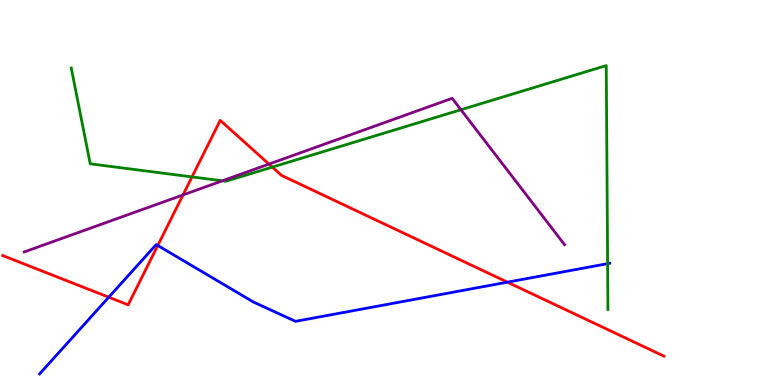[{'lines': ['blue', 'red'], 'intersections': [{'x': 1.4, 'y': 2.28}, {'x': 2.04, 'y': 3.62}, {'x': 6.55, 'y': 2.67}]}, {'lines': ['green', 'red'], 'intersections': [{'x': 2.48, 'y': 5.4}, {'x': 3.51, 'y': 5.66}]}, {'lines': ['purple', 'red'], 'intersections': [{'x': 2.36, 'y': 4.94}, {'x': 3.47, 'y': 5.74}]}, {'lines': ['blue', 'green'], 'intersections': [{'x': 7.84, 'y': 3.15}]}, {'lines': ['blue', 'purple'], 'intersections': []}, {'lines': ['green', 'purple'], 'intersections': [{'x': 2.87, 'y': 5.3}, {'x': 5.95, 'y': 7.15}]}]